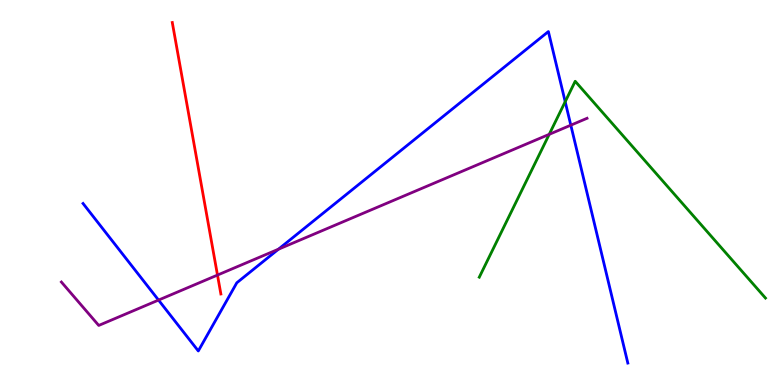[{'lines': ['blue', 'red'], 'intersections': []}, {'lines': ['green', 'red'], 'intersections': []}, {'lines': ['purple', 'red'], 'intersections': [{'x': 2.81, 'y': 2.86}]}, {'lines': ['blue', 'green'], 'intersections': [{'x': 7.29, 'y': 7.36}]}, {'lines': ['blue', 'purple'], 'intersections': [{'x': 2.05, 'y': 2.21}, {'x': 3.59, 'y': 3.53}, {'x': 7.37, 'y': 6.75}]}, {'lines': ['green', 'purple'], 'intersections': [{'x': 7.09, 'y': 6.51}]}]